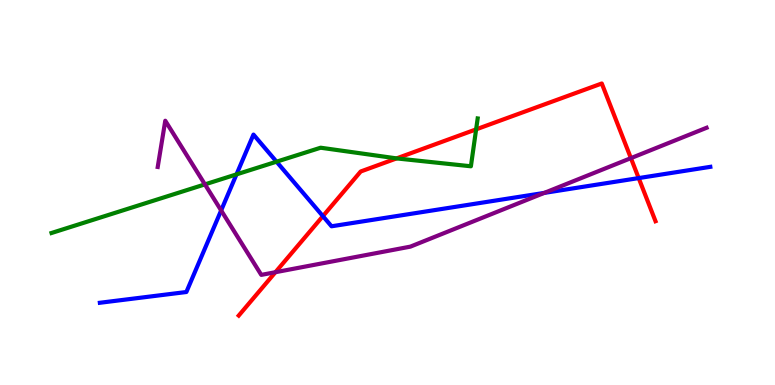[{'lines': ['blue', 'red'], 'intersections': [{'x': 4.17, 'y': 4.39}, {'x': 8.24, 'y': 5.37}]}, {'lines': ['green', 'red'], 'intersections': [{'x': 5.12, 'y': 5.89}, {'x': 6.14, 'y': 6.64}]}, {'lines': ['purple', 'red'], 'intersections': [{'x': 3.55, 'y': 2.93}, {'x': 8.14, 'y': 5.89}]}, {'lines': ['blue', 'green'], 'intersections': [{'x': 3.05, 'y': 5.47}, {'x': 3.57, 'y': 5.8}]}, {'lines': ['blue', 'purple'], 'intersections': [{'x': 2.85, 'y': 4.53}, {'x': 7.02, 'y': 4.99}]}, {'lines': ['green', 'purple'], 'intersections': [{'x': 2.64, 'y': 5.21}]}]